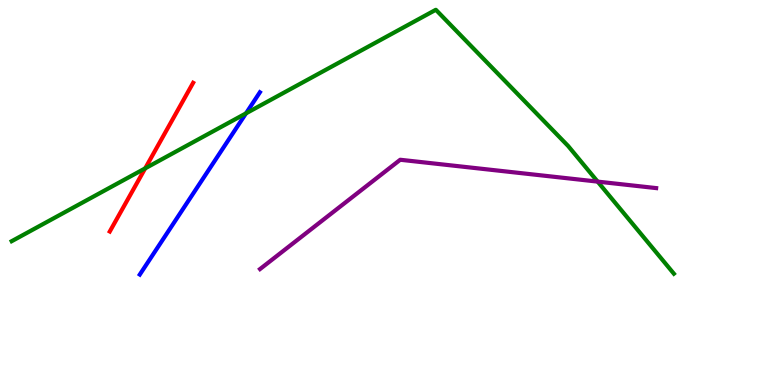[{'lines': ['blue', 'red'], 'intersections': []}, {'lines': ['green', 'red'], 'intersections': [{'x': 1.87, 'y': 5.63}]}, {'lines': ['purple', 'red'], 'intersections': []}, {'lines': ['blue', 'green'], 'intersections': [{'x': 3.17, 'y': 7.06}]}, {'lines': ['blue', 'purple'], 'intersections': []}, {'lines': ['green', 'purple'], 'intersections': [{'x': 7.71, 'y': 5.28}]}]